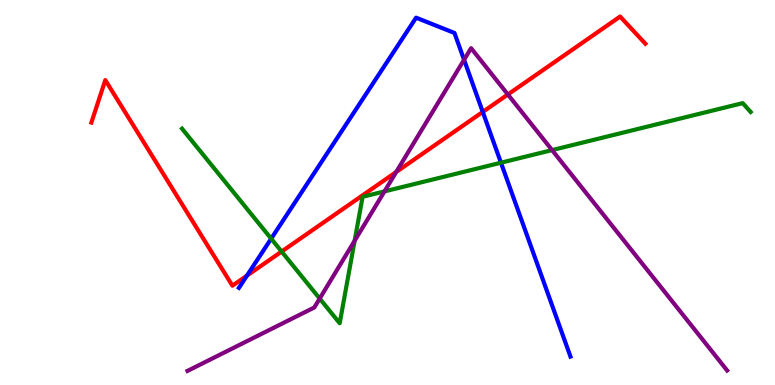[{'lines': ['blue', 'red'], 'intersections': [{'x': 3.19, 'y': 2.84}, {'x': 6.23, 'y': 7.09}]}, {'lines': ['green', 'red'], 'intersections': [{'x': 3.63, 'y': 3.47}]}, {'lines': ['purple', 'red'], 'intersections': [{'x': 5.11, 'y': 5.53}, {'x': 6.55, 'y': 7.55}]}, {'lines': ['blue', 'green'], 'intersections': [{'x': 3.5, 'y': 3.8}, {'x': 6.46, 'y': 5.77}]}, {'lines': ['blue', 'purple'], 'intersections': [{'x': 5.99, 'y': 8.45}]}, {'lines': ['green', 'purple'], 'intersections': [{'x': 4.13, 'y': 2.25}, {'x': 4.58, 'y': 3.75}, {'x': 4.96, 'y': 5.03}, {'x': 7.12, 'y': 6.1}]}]